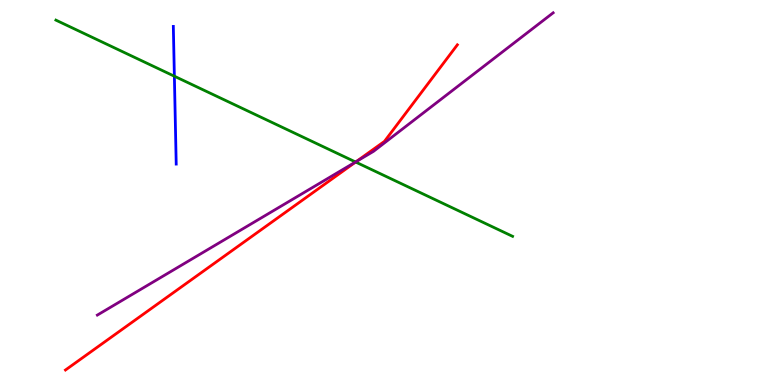[{'lines': ['blue', 'red'], 'intersections': []}, {'lines': ['green', 'red'], 'intersections': [{'x': 4.59, 'y': 5.79}]}, {'lines': ['purple', 'red'], 'intersections': [{'x': 4.6, 'y': 5.8}]}, {'lines': ['blue', 'green'], 'intersections': [{'x': 2.25, 'y': 8.02}]}, {'lines': ['blue', 'purple'], 'intersections': []}, {'lines': ['green', 'purple'], 'intersections': [{'x': 4.59, 'y': 5.79}]}]